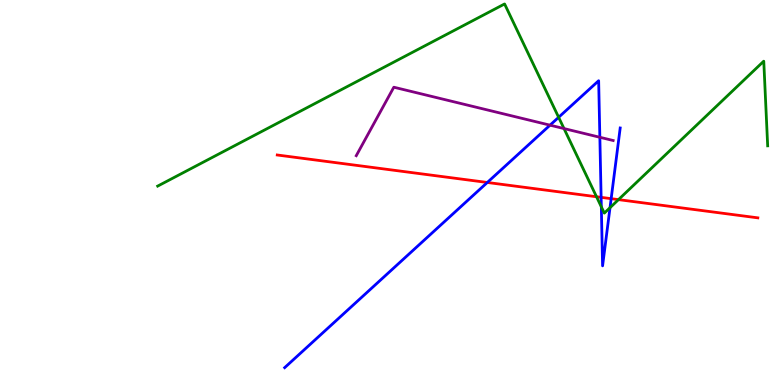[{'lines': ['blue', 'red'], 'intersections': [{'x': 6.29, 'y': 5.26}, {'x': 7.76, 'y': 4.87}, {'x': 7.89, 'y': 4.84}]}, {'lines': ['green', 'red'], 'intersections': [{'x': 7.7, 'y': 4.89}, {'x': 7.98, 'y': 4.82}]}, {'lines': ['purple', 'red'], 'intersections': []}, {'lines': ['blue', 'green'], 'intersections': [{'x': 7.21, 'y': 6.95}, {'x': 7.76, 'y': 4.63}, {'x': 7.87, 'y': 4.61}]}, {'lines': ['blue', 'purple'], 'intersections': [{'x': 7.1, 'y': 6.75}, {'x': 7.74, 'y': 6.43}]}, {'lines': ['green', 'purple'], 'intersections': [{'x': 7.28, 'y': 6.66}]}]